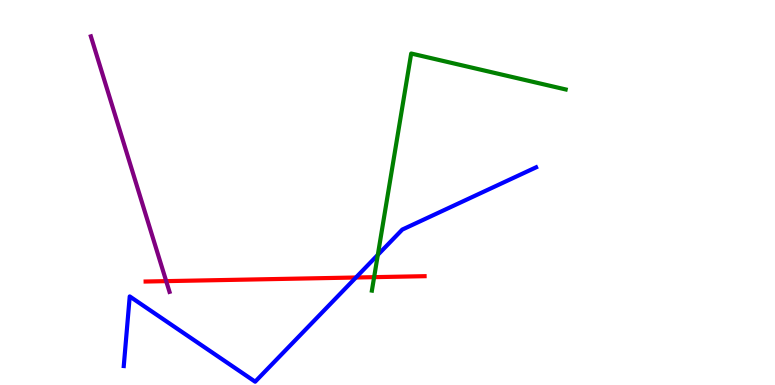[{'lines': ['blue', 'red'], 'intersections': [{'x': 4.59, 'y': 2.79}]}, {'lines': ['green', 'red'], 'intersections': [{'x': 4.83, 'y': 2.8}]}, {'lines': ['purple', 'red'], 'intersections': [{'x': 2.14, 'y': 2.7}]}, {'lines': ['blue', 'green'], 'intersections': [{'x': 4.88, 'y': 3.38}]}, {'lines': ['blue', 'purple'], 'intersections': []}, {'lines': ['green', 'purple'], 'intersections': []}]